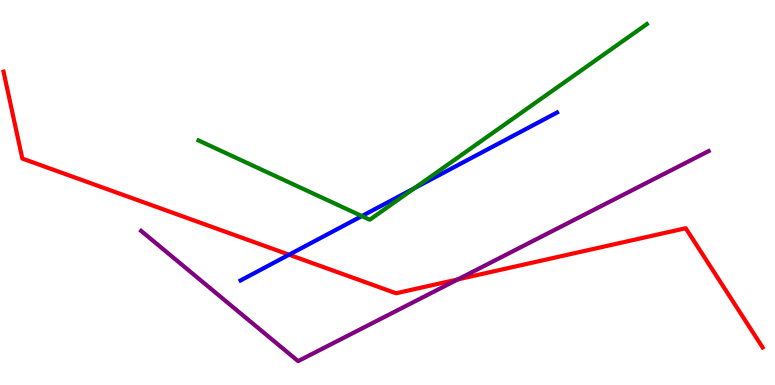[{'lines': ['blue', 'red'], 'intersections': [{'x': 3.73, 'y': 3.38}]}, {'lines': ['green', 'red'], 'intersections': []}, {'lines': ['purple', 'red'], 'intersections': [{'x': 5.91, 'y': 2.74}]}, {'lines': ['blue', 'green'], 'intersections': [{'x': 4.67, 'y': 4.39}, {'x': 5.35, 'y': 5.11}]}, {'lines': ['blue', 'purple'], 'intersections': []}, {'lines': ['green', 'purple'], 'intersections': []}]